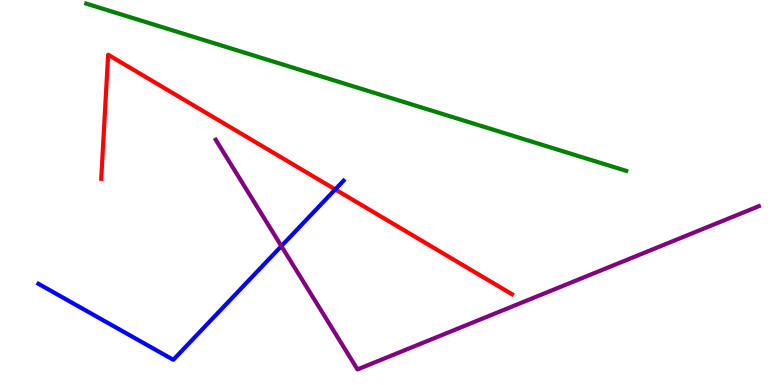[{'lines': ['blue', 'red'], 'intersections': [{'x': 4.33, 'y': 5.08}]}, {'lines': ['green', 'red'], 'intersections': []}, {'lines': ['purple', 'red'], 'intersections': []}, {'lines': ['blue', 'green'], 'intersections': []}, {'lines': ['blue', 'purple'], 'intersections': [{'x': 3.63, 'y': 3.61}]}, {'lines': ['green', 'purple'], 'intersections': []}]